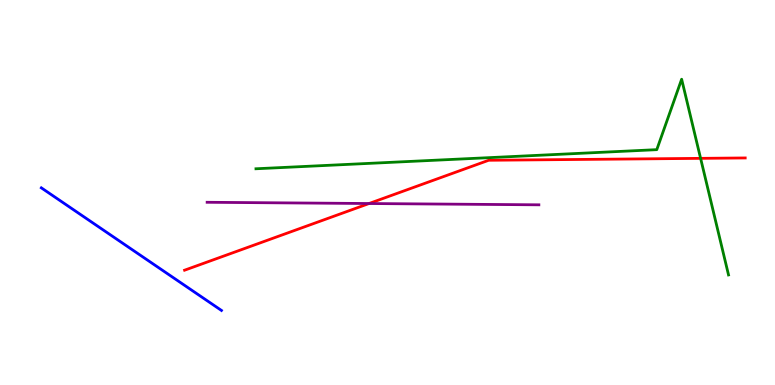[{'lines': ['blue', 'red'], 'intersections': []}, {'lines': ['green', 'red'], 'intersections': [{'x': 9.04, 'y': 5.89}]}, {'lines': ['purple', 'red'], 'intersections': [{'x': 4.76, 'y': 4.71}]}, {'lines': ['blue', 'green'], 'intersections': []}, {'lines': ['blue', 'purple'], 'intersections': []}, {'lines': ['green', 'purple'], 'intersections': []}]